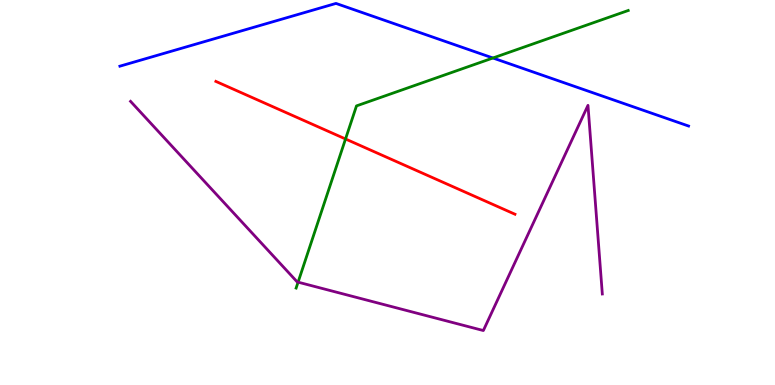[{'lines': ['blue', 'red'], 'intersections': []}, {'lines': ['green', 'red'], 'intersections': [{'x': 4.46, 'y': 6.39}]}, {'lines': ['purple', 'red'], 'intersections': []}, {'lines': ['blue', 'green'], 'intersections': [{'x': 6.36, 'y': 8.49}]}, {'lines': ['blue', 'purple'], 'intersections': []}, {'lines': ['green', 'purple'], 'intersections': [{'x': 3.85, 'y': 2.67}]}]